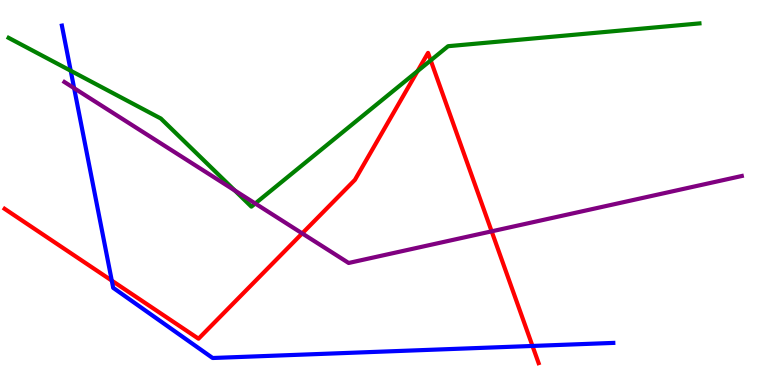[{'lines': ['blue', 'red'], 'intersections': [{'x': 1.44, 'y': 2.71}, {'x': 6.87, 'y': 1.01}]}, {'lines': ['green', 'red'], 'intersections': [{'x': 5.39, 'y': 8.15}, {'x': 5.56, 'y': 8.43}]}, {'lines': ['purple', 'red'], 'intersections': [{'x': 3.9, 'y': 3.94}, {'x': 6.34, 'y': 3.99}]}, {'lines': ['blue', 'green'], 'intersections': [{'x': 0.912, 'y': 8.16}]}, {'lines': ['blue', 'purple'], 'intersections': [{'x': 0.957, 'y': 7.71}]}, {'lines': ['green', 'purple'], 'intersections': [{'x': 3.03, 'y': 5.05}, {'x': 3.29, 'y': 4.71}]}]